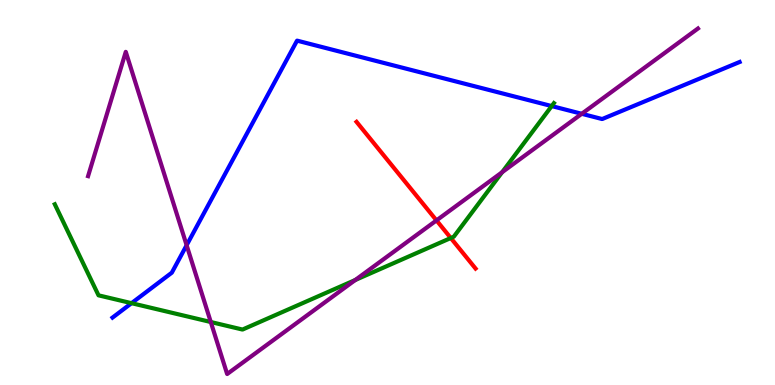[{'lines': ['blue', 'red'], 'intersections': []}, {'lines': ['green', 'red'], 'intersections': [{'x': 5.82, 'y': 3.82}]}, {'lines': ['purple', 'red'], 'intersections': [{'x': 5.63, 'y': 4.28}]}, {'lines': ['blue', 'green'], 'intersections': [{'x': 1.7, 'y': 2.13}, {'x': 7.12, 'y': 7.24}]}, {'lines': ['blue', 'purple'], 'intersections': [{'x': 2.41, 'y': 3.63}, {'x': 7.51, 'y': 7.04}]}, {'lines': ['green', 'purple'], 'intersections': [{'x': 2.72, 'y': 1.64}, {'x': 4.58, 'y': 2.73}, {'x': 6.48, 'y': 5.53}]}]